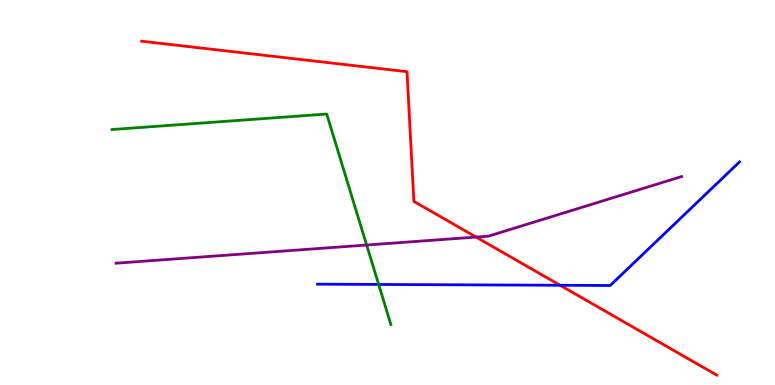[{'lines': ['blue', 'red'], 'intersections': [{'x': 7.23, 'y': 2.59}]}, {'lines': ['green', 'red'], 'intersections': []}, {'lines': ['purple', 'red'], 'intersections': [{'x': 6.14, 'y': 3.84}]}, {'lines': ['blue', 'green'], 'intersections': [{'x': 4.89, 'y': 2.61}]}, {'lines': ['blue', 'purple'], 'intersections': []}, {'lines': ['green', 'purple'], 'intersections': [{'x': 4.73, 'y': 3.64}]}]